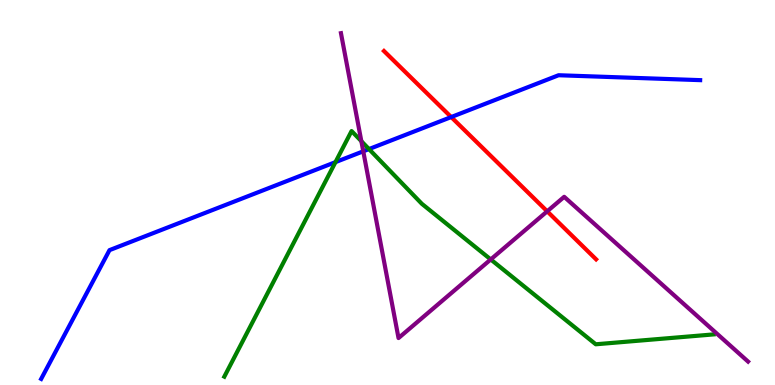[{'lines': ['blue', 'red'], 'intersections': [{'x': 5.82, 'y': 6.96}]}, {'lines': ['green', 'red'], 'intersections': []}, {'lines': ['purple', 'red'], 'intersections': [{'x': 7.06, 'y': 4.51}]}, {'lines': ['blue', 'green'], 'intersections': [{'x': 4.33, 'y': 5.79}, {'x': 4.76, 'y': 6.13}]}, {'lines': ['blue', 'purple'], 'intersections': [{'x': 4.69, 'y': 6.07}]}, {'lines': ['green', 'purple'], 'intersections': [{'x': 4.66, 'y': 6.33}, {'x': 6.33, 'y': 3.26}]}]